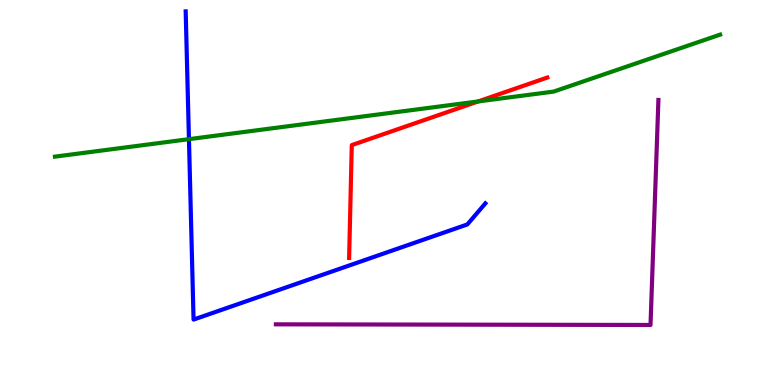[{'lines': ['blue', 'red'], 'intersections': []}, {'lines': ['green', 'red'], 'intersections': [{'x': 6.17, 'y': 7.37}]}, {'lines': ['purple', 'red'], 'intersections': []}, {'lines': ['blue', 'green'], 'intersections': [{'x': 2.44, 'y': 6.39}]}, {'lines': ['blue', 'purple'], 'intersections': []}, {'lines': ['green', 'purple'], 'intersections': []}]